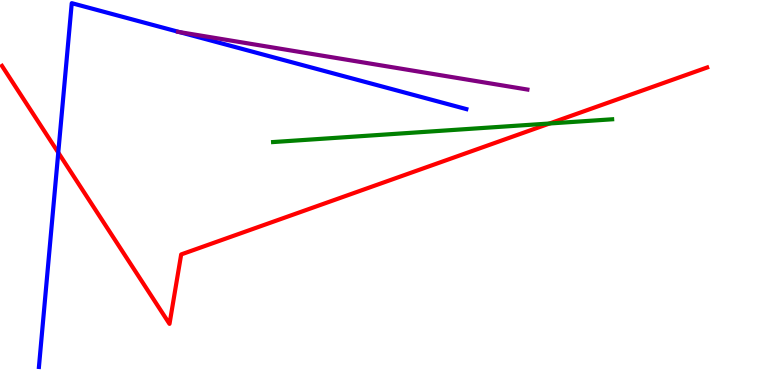[{'lines': ['blue', 'red'], 'intersections': [{'x': 0.752, 'y': 6.04}]}, {'lines': ['green', 'red'], 'intersections': [{'x': 7.09, 'y': 6.79}]}, {'lines': ['purple', 'red'], 'intersections': []}, {'lines': ['blue', 'green'], 'intersections': []}, {'lines': ['blue', 'purple'], 'intersections': [{'x': 2.31, 'y': 9.17}]}, {'lines': ['green', 'purple'], 'intersections': []}]